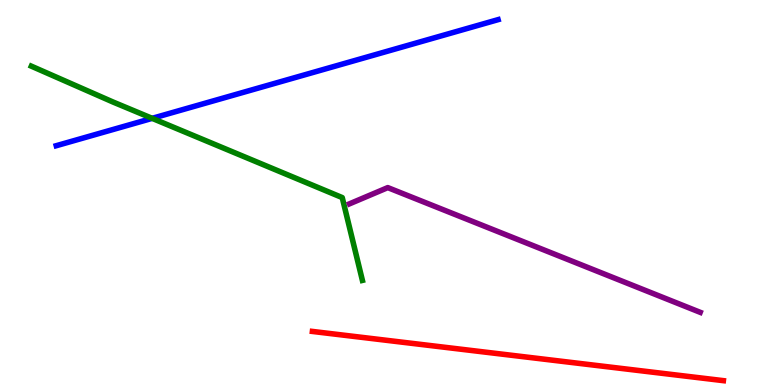[{'lines': ['blue', 'red'], 'intersections': []}, {'lines': ['green', 'red'], 'intersections': []}, {'lines': ['purple', 'red'], 'intersections': []}, {'lines': ['blue', 'green'], 'intersections': [{'x': 1.96, 'y': 6.93}]}, {'lines': ['blue', 'purple'], 'intersections': []}, {'lines': ['green', 'purple'], 'intersections': []}]